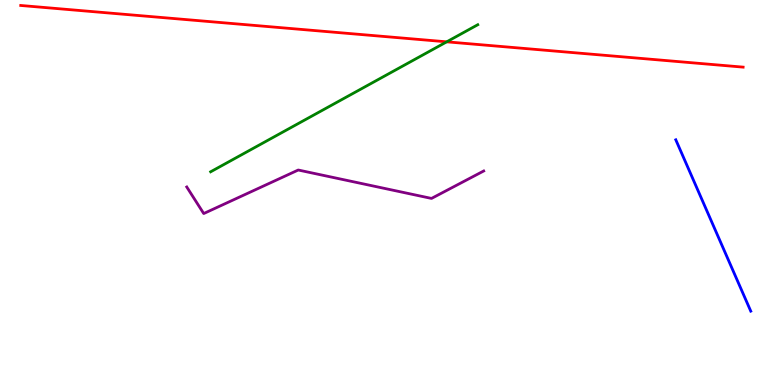[{'lines': ['blue', 'red'], 'intersections': []}, {'lines': ['green', 'red'], 'intersections': [{'x': 5.76, 'y': 8.91}]}, {'lines': ['purple', 'red'], 'intersections': []}, {'lines': ['blue', 'green'], 'intersections': []}, {'lines': ['blue', 'purple'], 'intersections': []}, {'lines': ['green', 'purple'], 'intersections': []}]